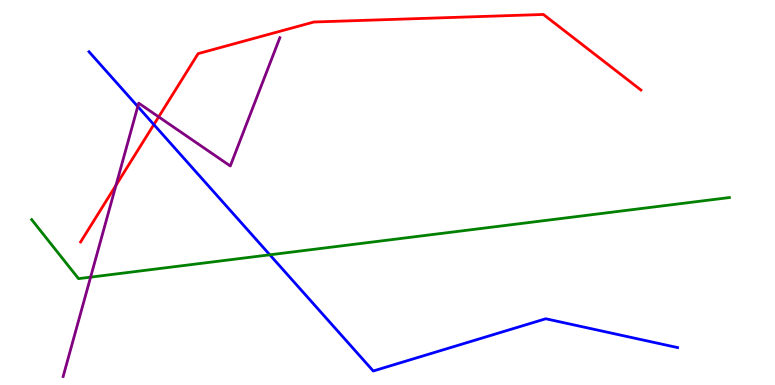[{'lines': ['blue', 'red'], 'intersections': [{'x': 1.99, 'y': 6.76}]}, {'lines': ['green', 'red'], 'intersections': []}, {'lines': ['purple', 'red'], 'intersections': [{'x': 1.5, 'y': 5.19}, {'x': 2.05, 'y': 6.96}]}, {'lines': ['blue', 'green'], 'intersections': [{'x': 3.48, 'y': 3.38}]}, {'lines': ['blue', 'purple'], 'intersections': [{'x': 1.78, 'y': 7.23}]}, {'lines': ['green', 'purple'], 'intersections': [{'x': 1.17, 'y': 2.8}]}]